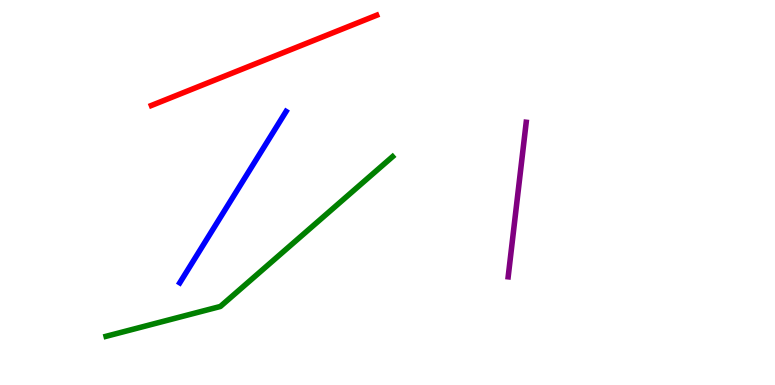[{'lines': ['blue', 'red'], 'intersections': []}, {'lines': ['green', 'red'], 'intersections': []}, {'lines': ['purple', 'red'], 'intersections': []}, {'lines': ['blue', 'green'], 'intersections': []}, {'lines': ['blue', 'purple'], 'intersections': []}, {'lines': ['green', 'purple'], 'intersections': []}]